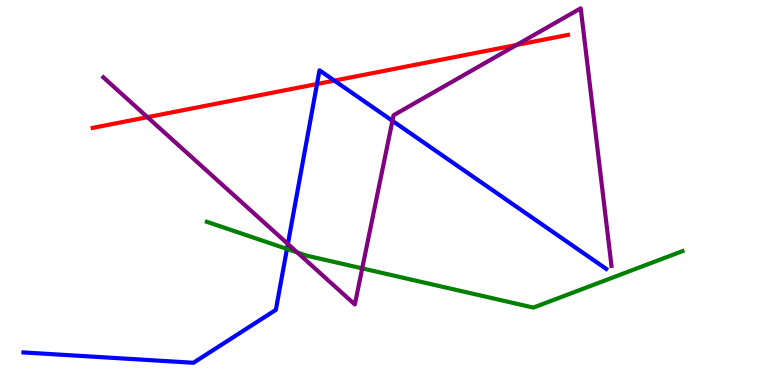[{'lines': ['blue', 'red'], 'intersections': [{'x': 4.09, 'y': 7.82}, {'x': 4.31, 'y': 7.91}]}, {'lines': ['green', 'red'], 'intersections': []}, {'lines': ['purple', 'red'], 'intersections': [{'x': 1.9, 'y': 6.96}, {'x': 6.67, 'y': 8.83}]}, {'lines': ['blue', 'green'], 'intersections': [{'x': 3.7, 'y': 3.53}]}, {'lines': ['blue', 'purple'], 'intersections': [{'x': 3.71, 'y': 3.66}, {'x': 5.06, 'y': 6.86}]}, {'lines': ['green', 'purple'], 'intersections': [{'x': 3.84, 'y': 3.44}, {'x': 4.67, 'y': 3.03}]}]